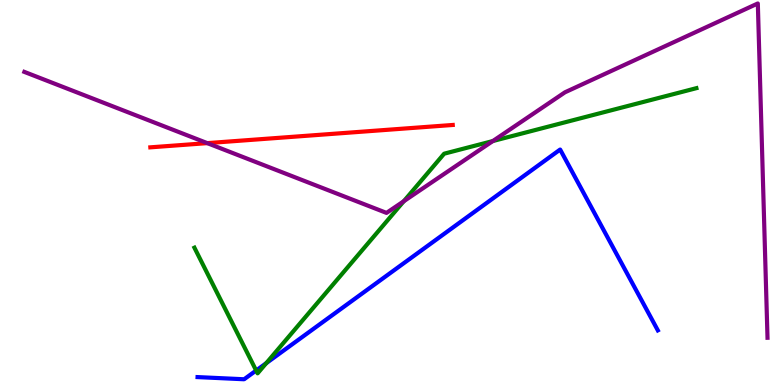[{'lines': ['blue', 'red'], 'intersections': []}, {'lines': ['green', 'red'], 'intersections': []}, {'lines': ['purple', 'red'], 'intersections': [{'x': 2.67, 'y': 6.28}]}, {'lines': ['blue', 'green'], 'intersections': [{'x': 3.31, 'y': 0.376}, {'x': 3.44, 'y': 0.566}]}, {'lines': ['blue', 'purple'], 'intersections': []}, {'lines': ['green', 'purple'], 'intersections': [{'x': 5.21, 'y': 4.77}, {'x': 6.36, 'y': 6.34}]}]